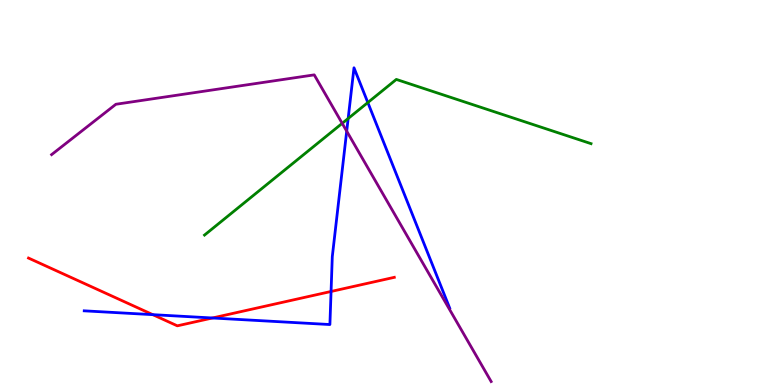[{'lines': ['blue', 'red'], 'intersections': [{'x': 1.97, 'y': 1.83}, {'x': 2.74, 'y': 1.74}, {'x': 4.27, 'y': 2.43}]}, {'lines': ['green', 'red'], 'intersections': []}, {'lines': ['purple', 'red'], 'intersections': []}, {'lines': ['blue', 'green'], 'intersections': [{'x': 4.49, 'y': 6.92}, {'x': 4.75, 'y': 7.34}]}, {'lines': ['blue', 'purple'], 'intersections': [{'x': 4.47, 'y': 6.59}]}, {'lines': ['green', 'purple'], 'intersections': [{'x': 4.42, 'y': 6.8}]}]